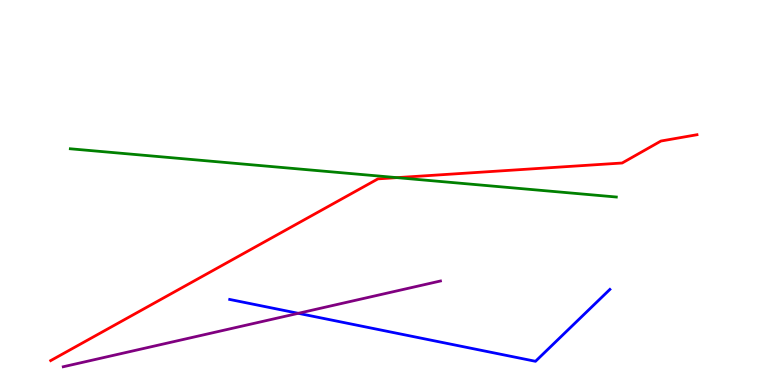[{'lines': ['blue', 'red'], 'intersections': []}, {'lines': ['green', 'red'], 'intersections': [{'x': 5.12, 'y': 5.39}]}, {'lines': ['purple', 'red'], 'intersections': []}, {'lines': ['blue', 'green'], 'intersections': []}, {'lines': ['blue', 'purple'], 'intersections': [{'x': 3.85, 'y': 1.86}]}, {'lines': ['green', 'purple'], 'intersections': []}]